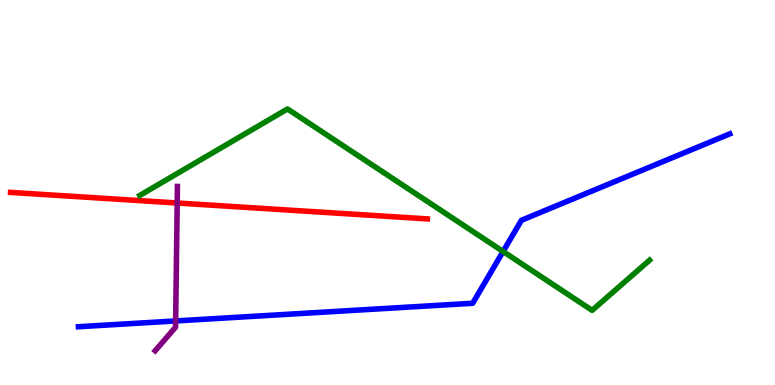[{'lines': ['blue', 'red'], 'intersections': []}, {'lines': ['green', 'red'], 'intersections': []}, {'lines': ['purple', 'red'], 'intersections': [{'x': 2.29, 'y': 4.73}]}, {'lines': ['blue', 'green'], 'intersections': [{'x': 6.49, 'y': 3.47}]}, {'lines': ['blue', 'purple'], 'intersections': [{'x': 2.27, 'y': 1.66}]}, {'lines': ['green', 'purple'], 'intersections': []}]